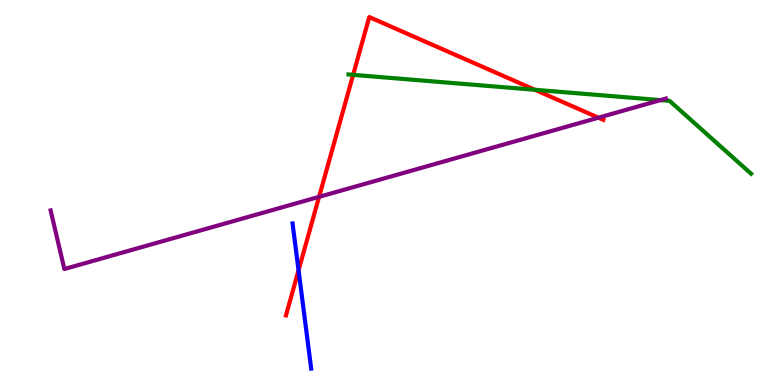[{'lines': ['blue', 'red'], 'intersections': [{'x': 3.85, 'y': 2.98}]}, {'lines': ['green', 'red'], 'intersections': [{'x': 4.56, 'y': 8.06}, {'x': 6.9, 'y': 7.67}]}, {'lines': ['purple', 'red'], 'intersections': [{'x': 4.12, 'y': 4.89}, {'x': 7.72, 'y': 6.94}]}, {'lines': ['blue', 'green'], 'intersections': []}, {'lines': ['blue', 'purple'], 'intersections': []}, {'lines': ['green', 'purple'], 'intersections': [{'x': 8.52, 'y': 7.4}]}]